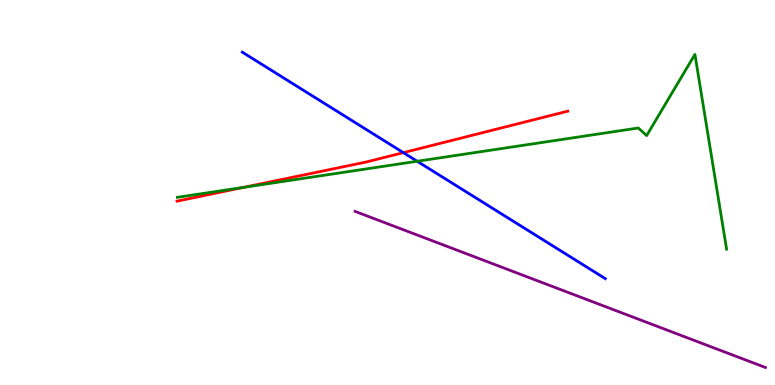[{'lines': ['blue', 'red'], 'intersections': [{'x': 5.2, 'y': 6.04}]}, {'lines': ['green', 'red'], 'intersections': [{'x': 3.15, 'y': 5.13}]}, {'lines': ['purple', 'red'], 'intersections': []}, {'lines': ['blue', 'green'], 'intersections': [{'x': 5.38, 'y': 5.81}]}, {'lines': ['blue', 'purple'], 'intersections': []}, {'lines': ['green', 'purple'], 'intersections': []}]